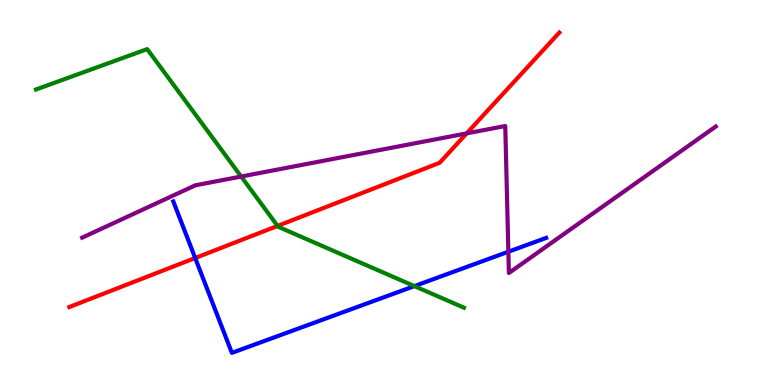[{'lines': ['blue', 'red'], 'intersections': [{'x': 2.52, 'y': 3.3}]}, {'lines': ['green', 'red'], 'intersections': [{'x': 3.58, 'y': 4.13}]}, {'lines': ['purple', 'red'], 'intersections': [{'x': 6.02, 'y': 6.54}]}, {'lines': ['blue', 'green'], 'intersections': [{'x': 5.35, 'y': 2.57}]}, {'lines': ['blue', 'purple'], 'intersections': [{'x': 6.56, 'y': 3.46}]}, {'lines': ['green', 'purple'], 'intersections': [{'x': 3.11, 'y': 5.41}]}]